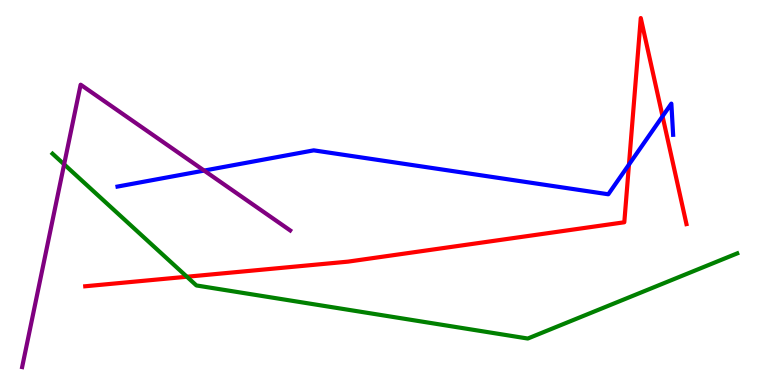[{'lines': ['blue', 'red'], 'intersections': [{'x': 8.12, 'y': 5.73}, {'x': 8.55, 'y': 6.98}]}, {'lines': ['green', 'red'], 'intersections': [{'x': 2.41, 'y': 2.81}]}, {'lines': ['purple', 'red'], 'intersections': []}, {'lines': ['blue', 'green'], 'intersections': []}, {'lines': ['blue', 'purple'], 'intersections': [{'x': 2.63, 'y': 5.57}]}, {'lines': ['green', 'purple'], 'intersections': [{'x': 0.828, 'y': 5.73}]}]